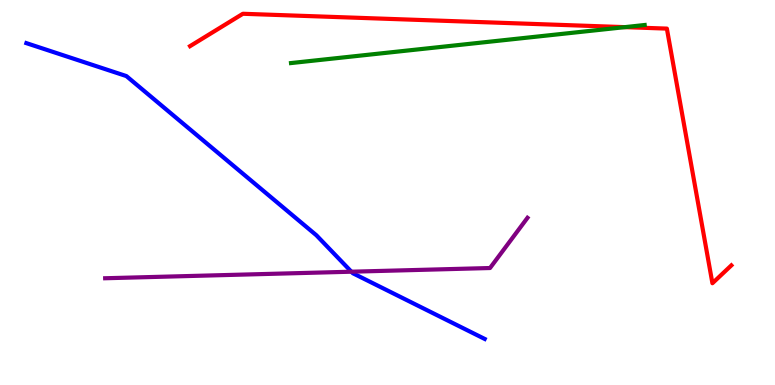[{'lines': ['blue', 'red'], 'intersections': []}, {'lines': ['green', 'red'], 'intersections': [{'x': 8.06, 'y': 9.3}]}, {'lines': ['purple', 'red'], 'intersections': []}, {'lines': ['blue', 'green'], 'intersections': []}, {'lines': ['blue', 'purple'], 'intersections': [{'x': 4.53, 'y': 2.94}]}, {'lines': ['green', 'purple'], 'intersections': []}]